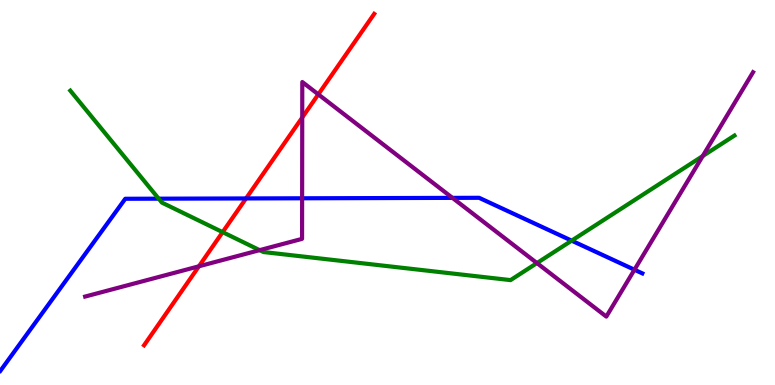[{'lines': ['blue', 'red'], 'intersections': [{'x': 3.17, 'y': 4.85}]}, {'lines': ['green', 'red'], 'intersections': [{'x': 2.87, 'y': 3.97}]}, {'lines': ['purple', 'red'], 'intersections': [{'x': 2.57, 'y': 3.08}, {'x': 3.9, 'y': 6.95}, {'x': 4.11, 'y': 7.55}]}, {'lines': ['blue', 'green'], 'intersections': [{'x': 2.05, 'y': 4.84}, {'x': 7.38, 'y': 3.75}]}, {'lines': ['blue', 'purple'], 'intersections': [{'x': 3.9, 'y': 4.85}, {'x': 5.84, 'y': 4.86}, {'x': 8.19, 'y': 2.99}]}, {'lines': ['green', 'purple'], 'intersections': [{'x': 3.35, 'y': 3.5}, {'x': 6.93, 'y': 3.17}, {'x': 9.07, 'y': 5.95}]}]